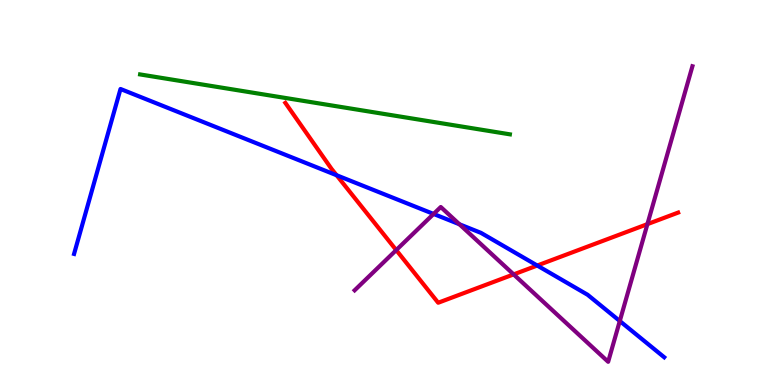[{'lines': ['blue', 'red'], 'intersections': [{'x': 4.34, 'y': 5.45}, {'x': 6.93, 'y': 3.1}]}, {'lines': ['green', 'red'], 'intersections': []}, {'lines': ['purple', 'red'], 'intersections': [{'x': 5.11, 'y': 3.5}, {'x': 6.63, 'y': 2.87}, {'x': 8.35, 'y': 4.18}]}, {'lines': ['blue', 'green'], 'intersections': []}, {'lines': ['blue', 'purple'], 'intersections': [{'x': 5.59, 'y': 4.44}, {'x': 5.93, 'y': 4.17}, {'x': 8.0, 'y': 1.66}]}, {'lines': ['green', 'purple'], 'intersections': []}]